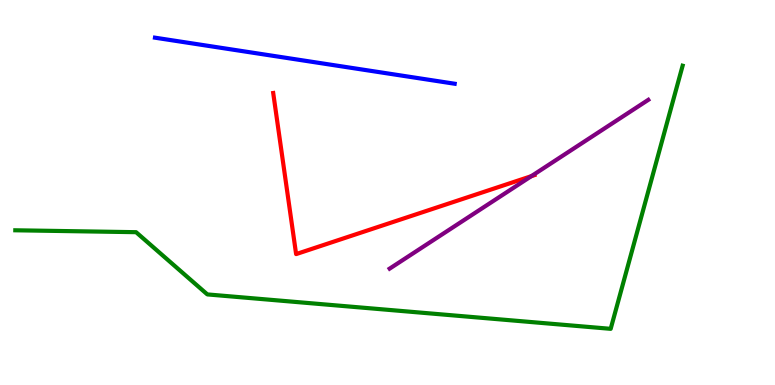[{'lines': ['blue', 'red'], 'intersections': []}, {'lines': ['green', 'red'], 'intersections': []}, {'lines': ['purple', 'red'], 'intersections': [{'x': 6.86, 'y': 5.42}]}, {'lines': ['blue', 'green'], 'intersections': []}, {'lines': ['blue', 'purple'], 'intersections': []}, {'lines': ['green', 'purple'], 'intersections': []}]